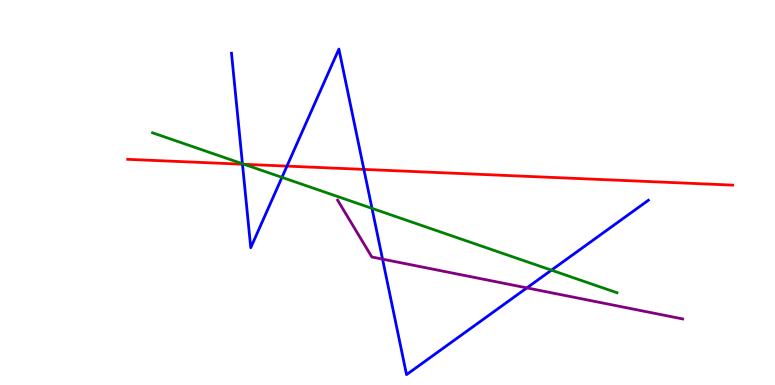[{'lines': ['blue', 'red'], 'intersections': [{'x': 3.13, 'y': 5.73}, {'x': 3.7, 'y': 5.69}, {'x': 4.7, 'y': 5.6}]}, {'lines': ['green', 'red'], 'intersections': [{'x': 3.15, 'y': 5.73}]}, {'lines': ['purple', 'red'], 'intersections': []}, {'lines': ['blue', 'green'], 'intersections': [{'x': 3.13, 'y': 5.75}, {'x': 3.64, 'y': 5.39}, {'x': 4.8, 'y': 4.59}, {'x': 7.12, 'y': 2.98}]}, {'lines': ['blue', 'purple'], 'intersections': [{'x': 4.94, 'y': 3.27}, {'x': 6.8, 'y': 2.52}]}, {'lines': ['green', 'purple'], 'intersections': []}]